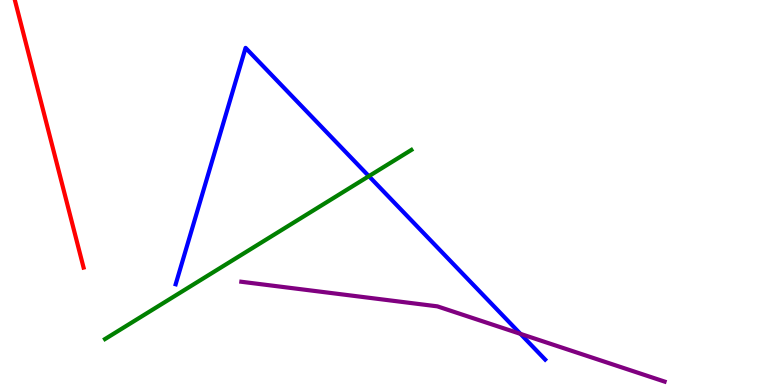[{'lines': ['blue', 'red'], 'intersections': []}, {'lines': ['green', 'red'], 'intersections': []}, {'lines': ['purple', 'red'], 'intersections': []}, {'lines': ['blue', 'green'], 'intersections': [{'x': 4.76, 'y': 5.42}]}, {'lines': ['blue', 'purple'], 'intersections': [{'x': 6.72, 'y': 1.33}]}, {'lines': ['green', 'purple'], 'intersections': []}]